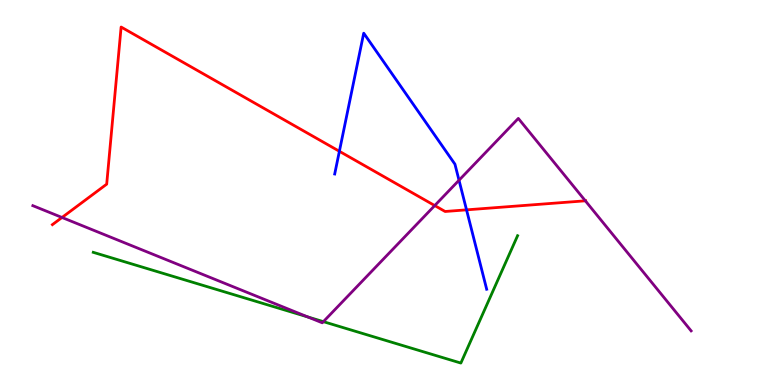[{'lines': ['blue', 'red'], 'intersections': [{'x': 4.38, 'y': 6.07}, {'x': 6.02, 'y': 4.55}]}, {'lines': ['green', 'red'], 'intersections': []}, {'lines': ['purple', 'red'], 'intersections': [{'x': 0.8, 'y': 4.35}, {'x': 5.61, 'y': 4.66}, {'x': 7.55, 'y': 4.78}]}, {'lines': ['blue', 'green'], 'intersections': []}, {'lines': ['blue', 'purple'], 'intersections': [{'x': 5.92, 'y': 5.32}]}, {'lines': ['green', 'purple'], 'intersections': [{'x': 3.97, 'y': 1.77}, {'x': 4.17, 'y': 1.65}]}]